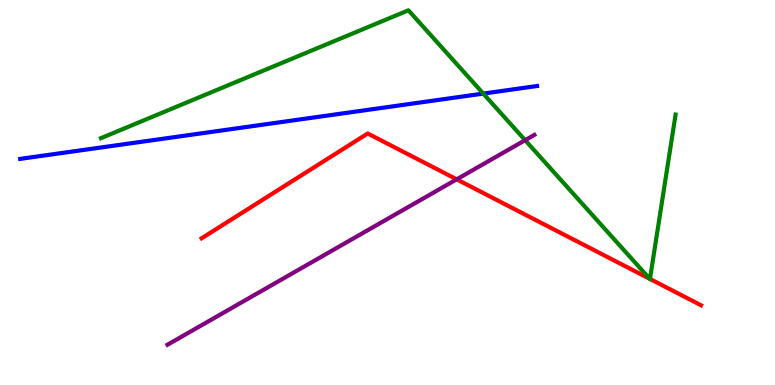[{'lines': ['blue', 'red'], 'intersections': []}, {'lines': ['green', 'red'], 'intersections': [{'x': 8.38, 'y': 2.76}, {'x': 8.39, 'y': 2.75}]}, {'lines': ['purple', 'red'], 'intersections': [{'x': 5.89, 'y': 5.34}]}, {'lines': ['blue', 'green'], 'intersections': [{'x': 6.24, 'y': 7.57}]}, {'lines': ['blue', 'purple'], 'intersections': []}, {'lines': ['green', 'purple'], 'intersections': [{'x': 6.78, 'y': 6.36}]}]